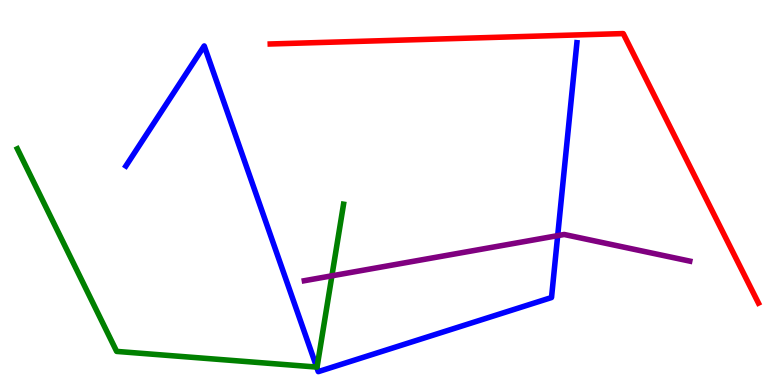[{'lines': ['blue', 'red'], 'intersections': []}, {'lines': ['green', 'red'], 'intersections': []}, {'lines': ['purple', 'red'], 'intersections': []}, {'lines': ['blue', 'green'], 'intersections': [{'x': 4.09, 'y': 0.466}]}, {'lines': ['blue', 'purple'], 'intersections': [{'x': 7.2, 'y': 3.88}]}, {'lines': ['green', 'purple'], 'intersections': [{'x': 4.28, 'y': 2.84}]}]